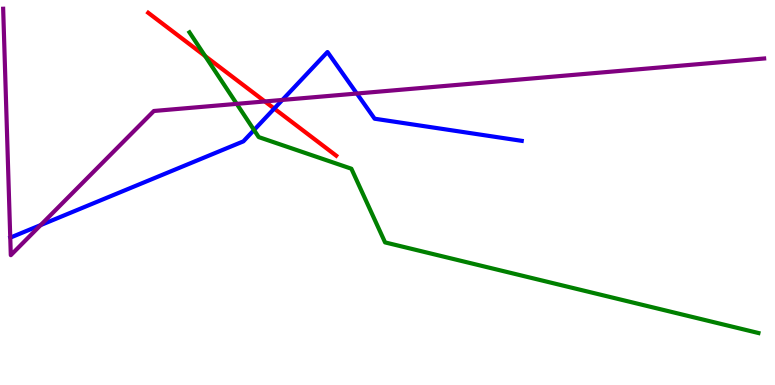[{'lines': ['blue', 'red'], 'intersections': [{'x': 3.54, 'y': 7.18}]}, {'lines': ['green', 'red'], 'intersections': [{'x': 2.65, 'y': 8.54}]}, {'lines': ['purple', 'red'], 'intersections': [{'x': 3.42, 'y': 7.37}]}, {'lines': ['blue', 'green'], 'intersections': [{'x': 3.28, 'y': 6.62}]}, {'lines': ['blue', 'purple'], 'intersections': [{'x': 0.525, 'y': 4.15}, {'x': 3.64, 'y': 7.4}, {'x': 4.6, 'y': 7.57}]}, {'lines': ['green', 'purple'], 'intersections': [{'x': 3.05, 'y': 7.3}]}]